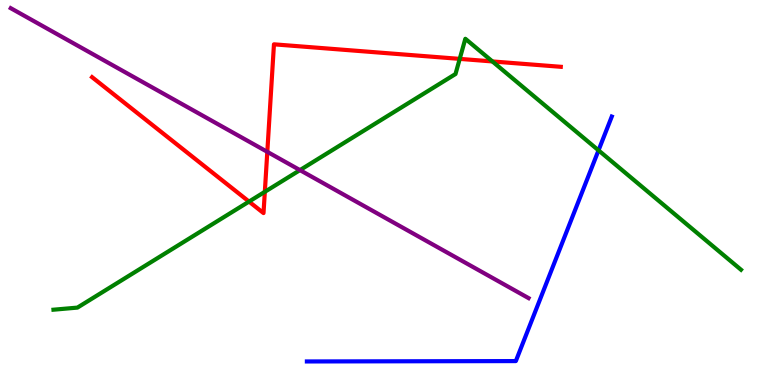[{'lines': ['blue', 'red'], 'intersections': []}, {'lines': ['green', 'red'], 'intersections': [{'x': 3.21, 'y': 4.76}, {'x': 3.42, 'y': 5.02}, {'x': 5.93, 'y': 8.47}, {'x': 6.35, 'y': 8.4}]}, {'lines': ['purple', 'red'], 'intersections': [{'x': 3.45, 'y': 6.06}]}, {'lines': ['blue', 'green'], 'intersections': [{'x': 7.72, 'y': 6.09}]}, {'lines': ['blue', 'purple'], 'intersections': []}, {'lines': ['green', 'purple'], 'intersections': [{'x': 3.87, 'y': 5.58}]}]